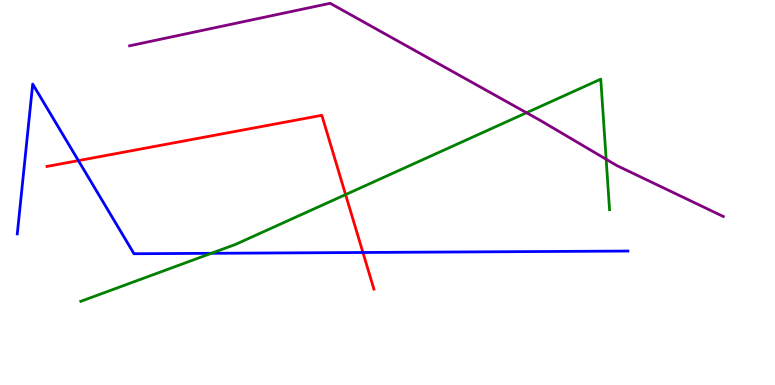[{'lines': ['blue', 'red'], 'intersections': [{'x': 1.01, 'y': 5.83}, {'x': 4.68, 'y': 3.44}]}, {'lines': ['green', 'red'], 'intersections': [{'x': 4.46, 'y': 4.95}]}, {'lines': ['purple', 'red'], 'intersections': []}, {'lines': ['blue', 'green'], 'intersections': [{'x': 2.73, 'y': 3.42}]}, {'lines': ['blue', 'purple'], 'intersections': []}, {'lines': ['green', 'purple'], 'intersections': [{'x': 6.79, 'y': 7.07}, {'x': 7.82, 'y': 5.86}]}]